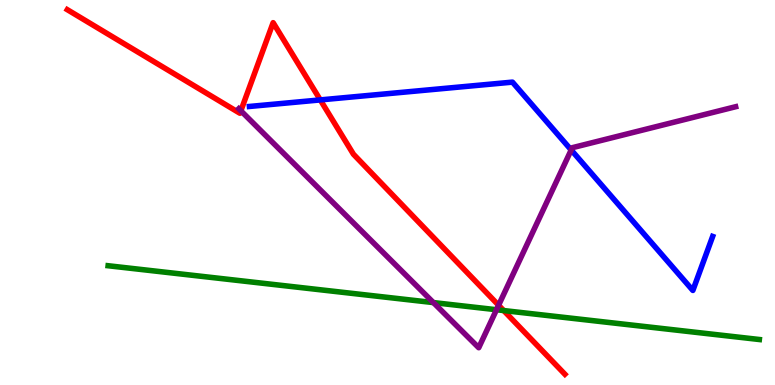[{'lines': ['blue', 'red'], 'intersections': [{'x': 4.13, 'y': 7.4}]}, {'lines': ['green', 'red'], 'intersections': [{'x': 6.5, 'y': 1.93}]}, {'lines': ['purple', 'red'], 'intersections': [{'x': 3.11, 'y': 7.12}, {'x': 6.43, 'y': 2.07}]}, {'lines': ['blue', 'green'], 'intersections': []}, {'lines': ['blue', 'purple'], 'intersections': [{'x': 7.37, 'y': 6.1}]}, {'lines': ['green', 'purple'], 'intersections': [{'x': 5.59, 'y': 2.14}, {'x': 6.41, 'y': 1.95}]}]